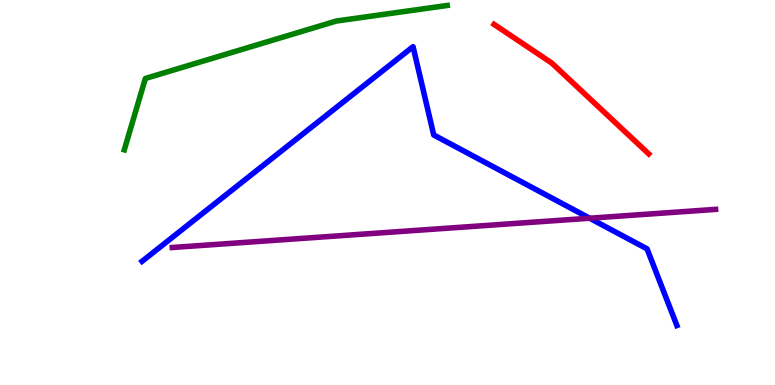[{'lines': ['blue', 'red'], 'intersections': []}, {'lines': ['green', 'red'], 'intersections': []}, {'lines': ['purple', 'red'], 'intersections': []}, {'lines': ['blue', 'green'], 'intersections': []}, {'lines': ['blue', 'purple'], 'intersections': [{'x': 7.61, 'y': 4.33}]}, {'lines': ['green', 'purple'], 'intersections': []}]